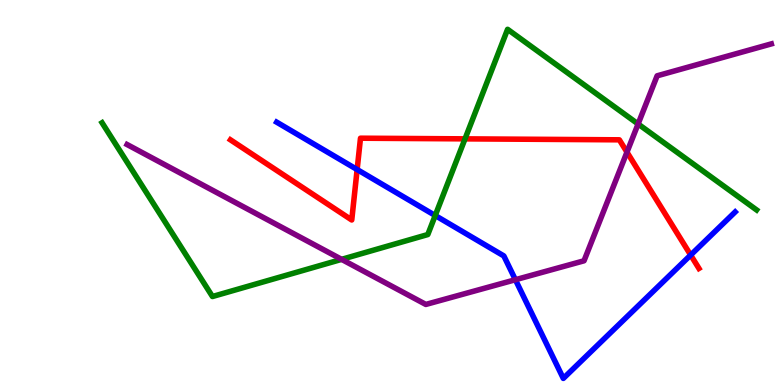[{'lines': ['blue', 'red'], 'intersections': [{'x': 4.61, 'y': 5.6}, {'x': 8.91, 'y': 3.38}]}, {'lines': ['green', 'red'], 'intersections': [{'x': 6.0, 'y': 6.39}]}, {'lines': ['purple', 'red'], 'intersections': [{'x': 8.09, 'y': 6.05}]}, {'lines': ['blue', 'green'], 'intersections': [{'x': 5.62, 'y': 4.4}]}, {'lines': ['blue', 'purple'], 'intersections': [{'x': 6.65, 'y': 2.73}]}, {'lines': ['green', 'purple'], 'intersections': [{'x': 4.41, 'y': 3.26}, {'x': 8.23, 'y': 6.78}]}]